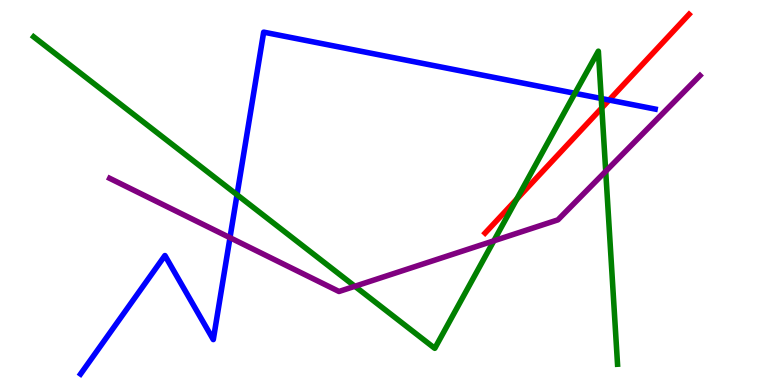[{'lines': ['blue', 'red'], 'intersections': [{'x': 7.86, 'y': 7.4}]}, {'lines': ['green', 'red'], 'intersections': [{'x': 6.67, 'y': 4.83}, {'x': 7.77, 'y': 7.2}]}, {'lines': ['purple', 'red'], 'intersections': []}, {'lines': ['blue', 'green'], 'intersections': [{'x': 3.06, 'y': 4.94}, {'x': 7.42, 'y': 7.58}, {'x': 7.76, 'y': 7.44}]}, {'lines': ['blue', 'purple'], 'intersections': [{'x': 2.97, 'y': 3.83}]}, {'lines': ['green', 'purple'], 'intersections': [{'x': 4.58, 'y': 2.56}, {'x': 6.37, 'y': 3.75}, {'x': 7.82, 'y': 5.55}]}]